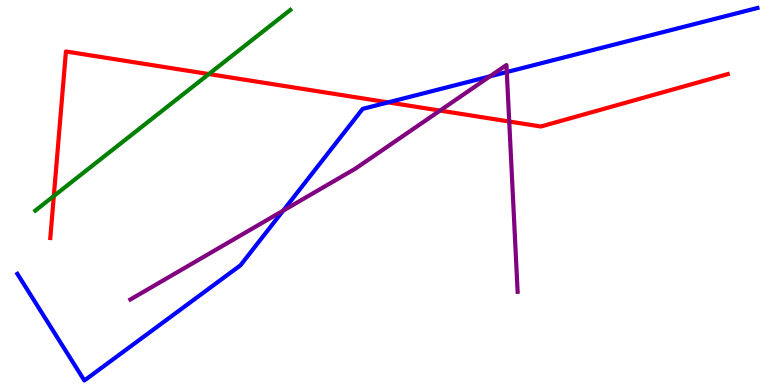[{'lines': ['blue', 'red'], 'intersections': [{'x': 5.01, 'y': 7.34}]}, {'lines': ['green', 'red'], 'intersections': [{'x': 0.694, 'y': 4.91}, {'x': 2.69, 'y': 8.08}]}, {'lines': ['purple', 'red'], 'intersections': [{'x': 5.68, 'y': 7.13}, {'x': 6.57, 'y': 6.84}]}, {'lines': ['blue', 'green'], 'intersections': []}, {'lines': ['blue', 'purple'], 'intersections': [{'x': 3.65, 'y': 4.53}, {'x': 6.32, 'y': 8.02}, {'x': 6.54, 'y': 8.13}]}, {'lines': ['green', 'purple'], 'intersections': []}]